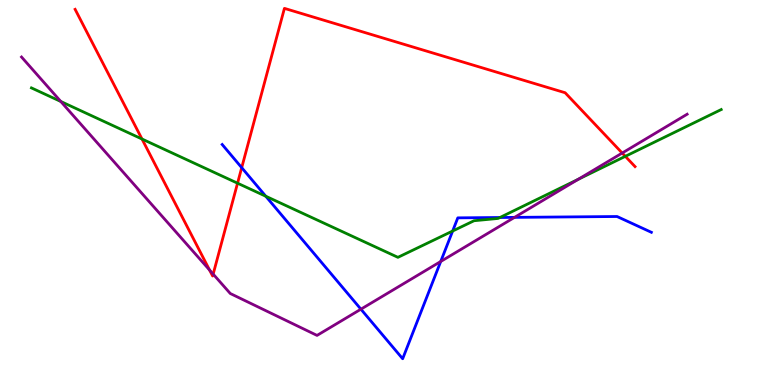[{'lines': ['blue', 'red'], 'intersections': [{'x': 3.12, 'y': 5.64}]}, {'lines': ['green', 'red'], 'intersections': [{'x': 1.83, 'y': 6.39}, {'x': 3.07, 'y': 5.24}, {'x': 8.07, 'y': 5.94}]}, {'lines': ['purple', 'red'], 'intersections': [{'x': 2.7, 'y': 2.99}, {'x': 2.75, 'y': 2.88}, {'x': 8.03, 'y': 6.03}]}, {'lines': ['blue', 'green'], 'intersections': [{'x': 3.43, 'y': 4.9}, {'x': 5.84, 'y': 4.0}, {'x': 6.45, 'y': 4.35}]}, {'lines': ['blue', 'purple'], 'intersections': [{'x': 4.66, 'y': 1.97}, {'x': 5.69, 'y': 3.21}, {'x': 6.64, 'y': 4.35}]}, {'lines': ['green', 'purple'], 'intersections': [{'x': 0.784, 'y': 7.36}, {'x': 7.46, 'y': 5.34}]}]